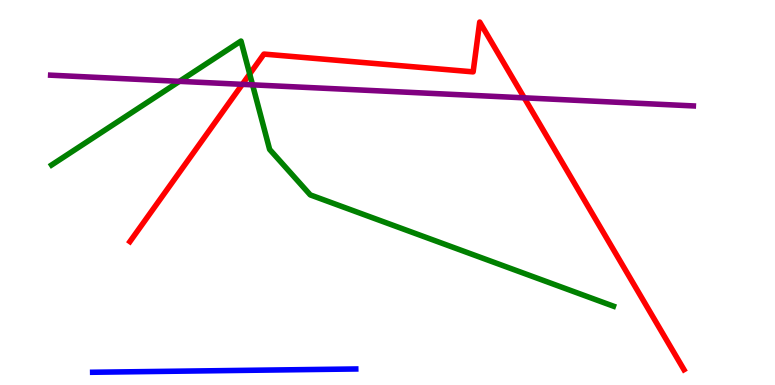[{'lines': ['blue', 'red'], 'intersections': []}, {'lines': ['green', 'red'], 'intersections': [{'x': 3.22, 'y': 8.08}]}, {'lines': ['purple', 'red'], 'intersections': [{'x': 3.13, 'y': 7.81}, {'x': 6.76, 'y': 7.46}]}, {'lines': ['blue', 'green'], 'intersections': []}, {'lines': ['blue', 'purple'], 'intersections': []}, {'lines': ['green', 'purple'], 'intersections': [{'x': 2.32, 'y': 7.89}, {'x': 3.26, 'y': 7.8}]}]